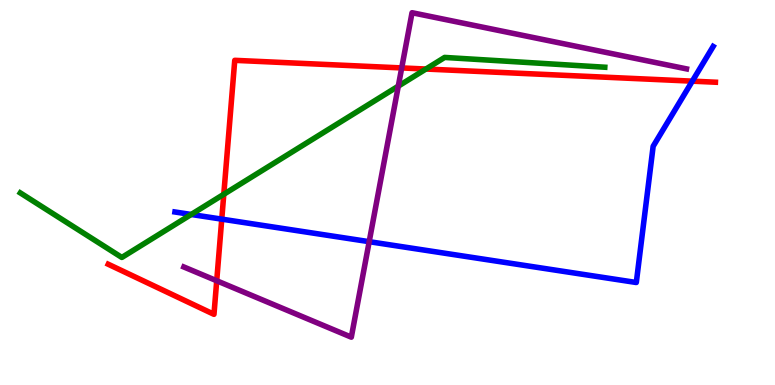[{'lines': ['blue', 'red'], 'intersections': [{'x': 2.86, 'y': 4.31}, {'x': 8.93, 'y': 7.89}]}, {'lines': ['green', 'red'], 'intersections': [{'x': 2.89, 'y': 4.95}, {'x': 5.5, 'y': 8.21}]}, {'lines': ['purple', 'red'], 'intersections': [{'x': 2.8, 'y': 2.71}, {'x': 5.18, 'y': 8.24}]}, {'lines': ['blue', 'green'], 'intersections': [{'x': 2.47, 'y': 4.43}]}, {'lines': ['blue', 'purple'], 'intersections': [{'x': 4.76, 'y': 3.72}]}, {'lines': ['green', 'purple'], 'intersections': [{'x': 5.14, 'y': 7.76}]}]